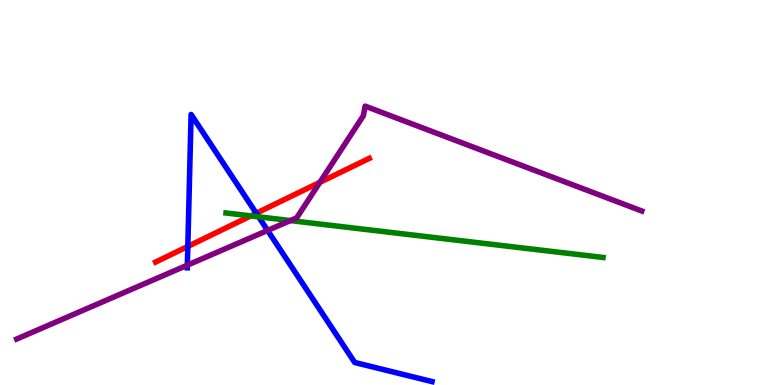[{'lines': ['blue', 'red'], 'intersections': [{'x': 2.42, 'y': 3.6}, {'x': 3.31, 'y': 4.46}]}, {'lines': ['green', 'red'], 'intersections': [{'x': 3.24, 'y': 4.39}]}, {'lines': ['purple', 'red'], 'intersections': [{'x': 4.13, 'y': 5.26}]}, {'lines': ['blue', 'green'], 'intersections': [{'x': 3.34, 'y': 4.37}]}, {'lines': ['blue', 'purple'], 'intersections': [{'x': 2.42, 'y': 3.11}, {'x': 3.45, 'y': 4.01}]}, {'lines': ['green', 'purple'], 'intersections': [{'x': 3.75, 'y': 4.27}]}]